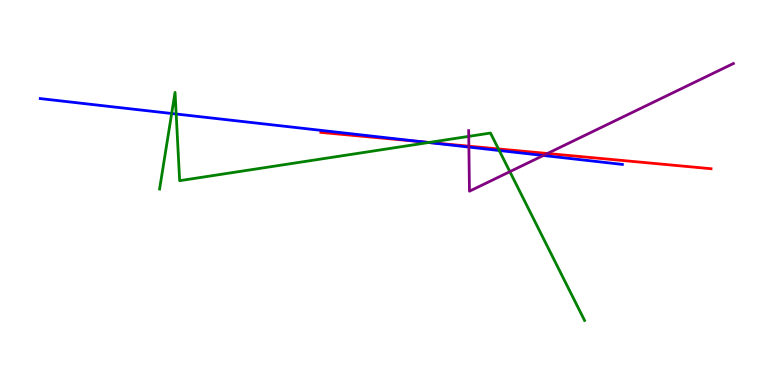[{'lines': ['blue', 'red'], 'intersections': [{'x': 5.47, 'y': 6.31}]}, {'lines': ['green', 'red'], 'intersections': [{'x': 5.54, 'y': 6.3}, {'x': 6.43, 'y': 6.13}]}, {'lines': ['purple', 'red'], 'intersections': [{'x': 6.05, 'y': 6.2}, {'x': 7.06, 'y': 6.01}]}, {'lines': ['blue', 'green'], 'intersections': [{'x': 2.22, 'y': 7.05}, {'x': 2.27, 'y': 7.04}, {'x': 5.53, 'y': 6.3}, {'x': 6.44, 'y': 6.09}]}, {'lines': ['blue', 'purple'], 'intersections': [{'x': 6.05, 'y': 6.18}, {'x': 7.01, 'y': 5.96}]}, {'lines': ['green', 'purple'], 'intersections': [{'x': 6.05, 'y': 6.46}, {'x': 6.58, 'y': 5.54}]}]